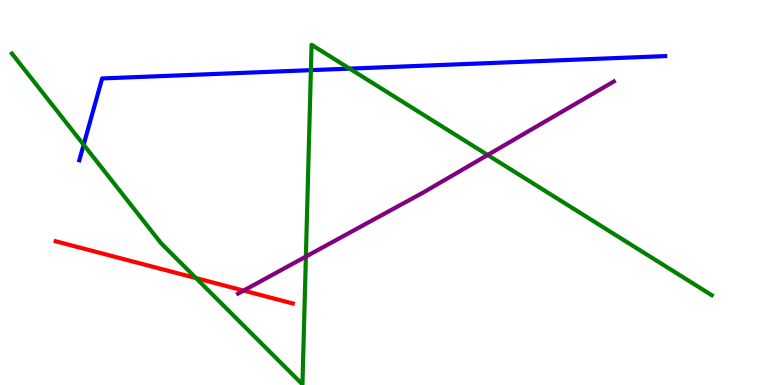[{'lines': ['blue', 'red'], 'intersections': []}, {'lines': ['green', 'red'], 'intersections': [{'x': 2.53, 'y': 2.78}]}, {'lines': ['purple', 'red'], 'intersections': [{'x': 3.14, 'y': 2.45}]}, {'lines': ['blue', 'green'], 'intersections': [{'x': 1.08, 'y': 6.24}, {'x': 4.01, 'y': 8.18}, {'x': 4.51, 'y': 8.22}]}, {'lines': ['blue', 'purple'], 'intersections': []}, {'lines': ['green', 'purple'], 'intersections': [{'x': 3.95, 'y': 3.34}, {'x': 6.29, 'y': 5.97}]}]